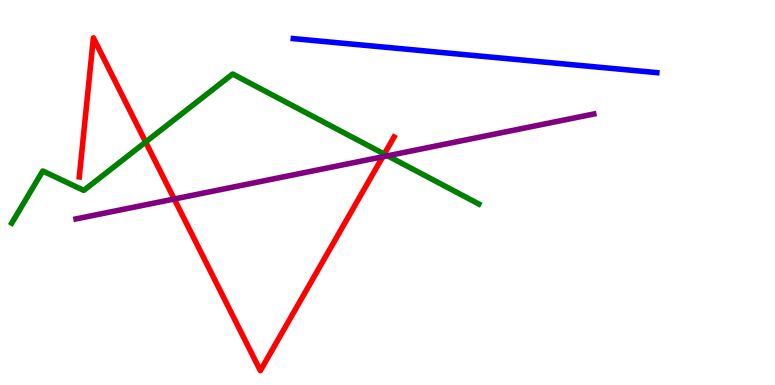[{'lines': ['blue', 'red'], 'intersections': []}, {'lines': ['green', 'red'], 'intersections': [{'x': 1.88, 'y': 6.31}, {'x': 4.96, 'y': 6.0}]}, {'lines': ['purple', 'red'], 'intersections': [{'x': 2.25, 'y': 4.83}, {'x': 4.94, 'y': 5.93}]}, {'lines': ['blue', 'green'], 'intersections': []}, {'lines': ['blue', 'purple'], 'intersections': []}, {'lines': ['green', 'purple'], 'intersections': [{'x': 5.0, 'y': 5.95}]}]